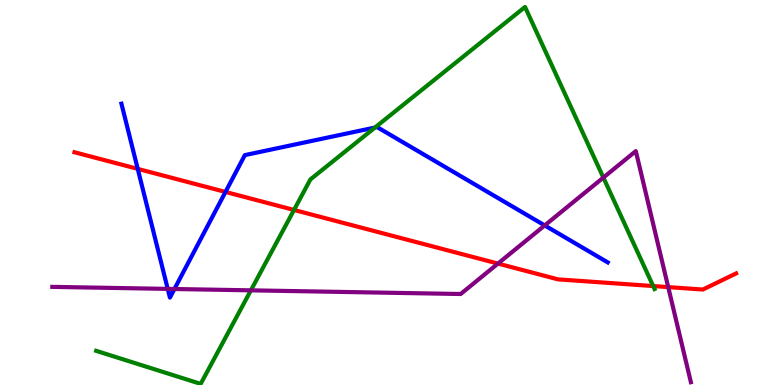[{'lines': ['blue', 'red'], 'intersections': [{'x': 1.78, 'y': 5.61}, {'x': 2.91, 'y': 5.01}]}, {'lines': ['green', 'red'], 'intersections': [{'x': 3.79, 'y': 4.55}, {'x': 8.43, 'y': 2.57}]}, {'lines': ['purple', 'red'], 'intersections': [{'x': 6.43, 'y': 3.15}, {'x': 8.62, 'y': 2.54}]}, {'lines': ['blue', 'green'], 'intersections': [{'x': 4.84, 'y': 6.69}]}, {'lines': ['blue', 'purple'], 'intersections': [{'x': 2.16, 'y': 2.5}, {'x': 2.25, 'y': 2.49}, {'x': 7.03, 'y': 4.14}]}, {'lines': ['green', 'purple'], 'intersections': [{'x': 3.24, 'y': 2.46}, {'x': 7.79, 'y': 5.39}]}]